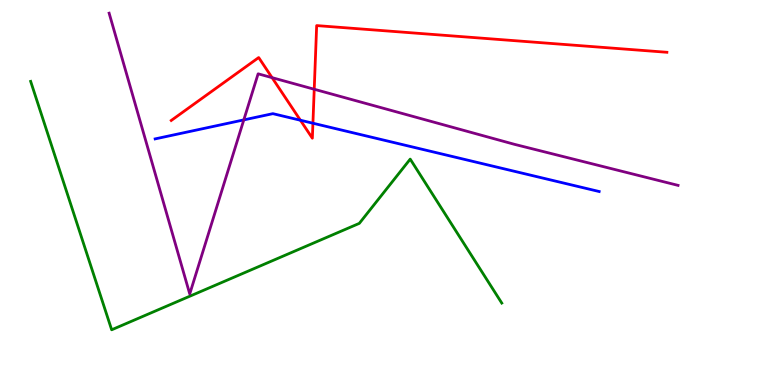[{'lines': ['blue', 'red'], 'intersections': [{'x': 3.88, 'y': 6.88}, {'x': 4.04, 'y': 6.8}]}, {'lines': ['green', 'red'], 'intersections': []}, {'lines': ['purple', 'red'], 'intersections': [{'x': 3.51, 'y': 7.98}, {'x': 4.05, 'y': 7.68}]}, {'lines': ['blue', 'green'], 'intersections': []}, {'lines': ['blue', 'purple'], 'intersections': [{'x': 3.15, 'y': 6.89}]}, {'lines': ['green', 'purple'], 'intersections': []}]